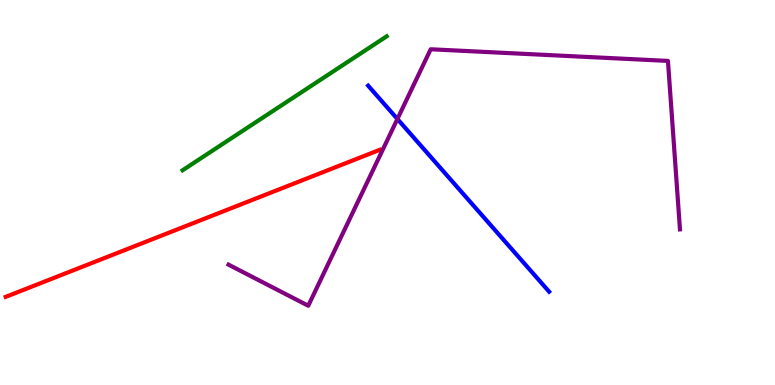[{'lines': ['blue', 'red'], 'intersections': []}, {'lines': ['green', 'red'], 'intersections': []}, {'lines': ['purple', 'red'], 'intersections': []}, {'lines': ['blue', 'green'], 'intersections': []}, {'lines': ['blue', 'purple'], 'intersections': [{'x': 5.13, 'y': 6.91}]}, {'lines': ['green', 'purple'], 'intersections': []}]